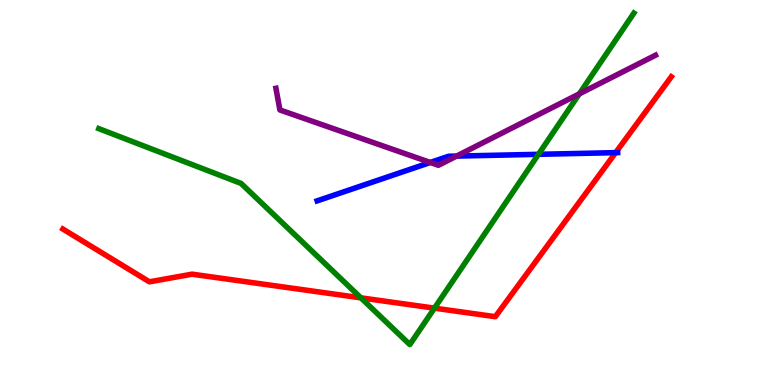[{'lines': ['blue', 'red'], 'intersections': [{'x': 7.94, 'y': 6.04}]}, {'lines': ['green', 'red'], 'intersections': [{'x': 4.66, 'y': 2.26}, {'x': 5.61, 'y': 2.0}]}, {'lines': ['purple', 'red'], 'intersections': []}, {'lines': ['blue', 'green'], 'intersections': [{'x': 6.95, 'y': 5.99}]}, {'lines': ['blue', 'purple'], 'intersections': [{'x': 5.55, 'y': 5.78}, {'x': 5.89, 'y': 5.95}]}, {'lines': ['green', 'purple'], 'intersections': [{'x': 7.48, 'y': 7.56}]}]